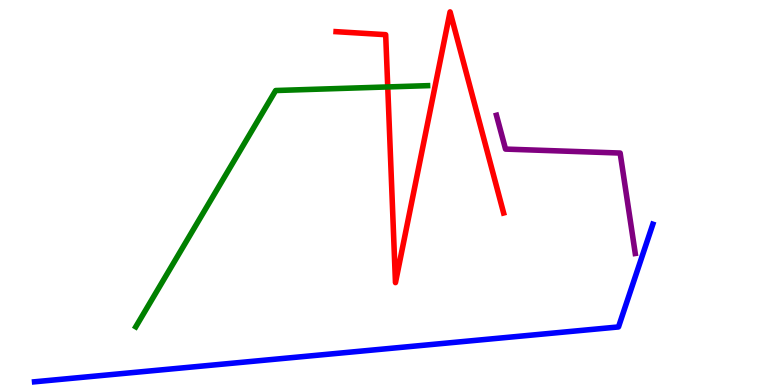[{'lines': ['blue', 'red'], 'intersections': []}, {'lines': ['green', 'red'], 'intersections': [{'x': 5.0, 'y': 7.74}]}, {'lines': ['purple', 'red'], 'intersections': []}, {'lines': ['blue', 'green'], 'intersections': []}, {'lines': ['blue', 'purple'], 'intersections': []}, {'lines': ['green', 'purple'], 'intersections': []}]